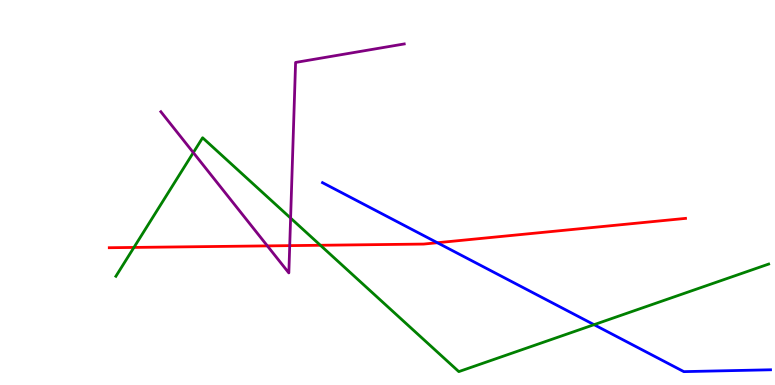[{'lines': ['blue', 'red'], 'intersections': [{'x': 5.64, 'y': 3.7}]}, {'lines': ['green', 'red'], 'intersections': [{'x': 1.73, 'y': 3.57}, {'x': 4.13, 'y': 3.63}]}, {'lines': ['purple', 'red'], 'intersections': [{'x': 3.45, 'y': 3.61}, {'x': 3.74, 'y': 3.62}]}, {'lines': ['blue', 'green'], 'intersections': [{'x': 7.67, 'y': 1.57}]}, {'lines': ['blue', 'purple'], 'intersections': []}, {'lines': ['green', 'purple'], 'intersections': [{'x': 2.49, 'y': 6.04}, {'x': 3.75, 'y': 4.34}]}]